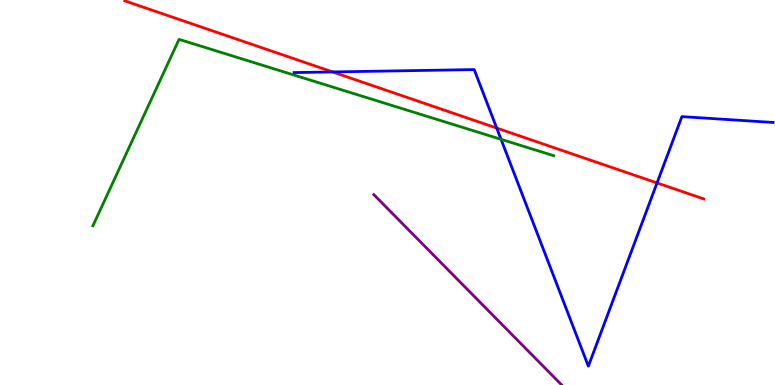[{'lines': ['blue', 'red'], 'intersections': [{'x': 4.29, 'y': 8.13}, {'x': 6.41, 'y': 6.67}, {'x': 8.48, 'y': 5.25}]}, {'lines': ['green', 'red'], 'intersections': []}, {'lines': ['purple', 'red'], 'intersections': []}, {'lines': ['blue', 'green'], 'intersections': [{'x': 6.47, 'y': 6.38}]}, {'lines': ['blue', 'purple'], 'intersections': []}, {'lines': ['green', 'purple'], 'intersections': []}]